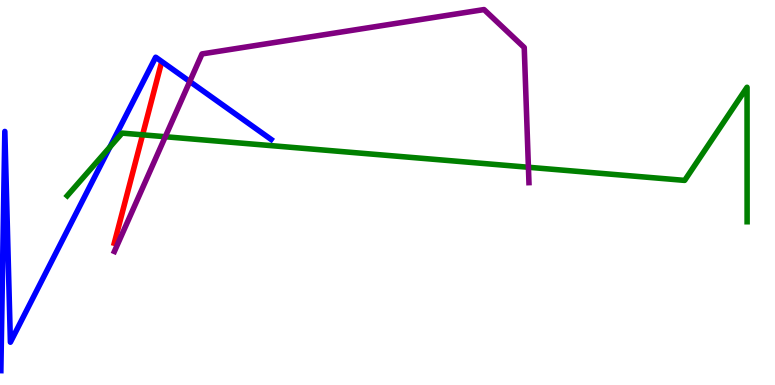[{'lines': ['blue', 'red'], 'intersections': []}, {'lines': ['green', 'red'], 'intersections': [{'x': 1.84, 'y': 6.5}]}, {'lines': ['purple', 'red'], 'intersections': []}, {'lines': ['blue', 'green'], 'intersections': [{'x': 1.42, 'y': 6.18}]}, {'lines': ['blue', 'purple'], 'intersections': [{'x': 2.45, 'y': 7.88}]}, {'lines': ['green', 'purple'], 'intersections': [{'x': 2.13, 'y': 6.45}, {'x': 6.82, 'y': 5.66}]}]